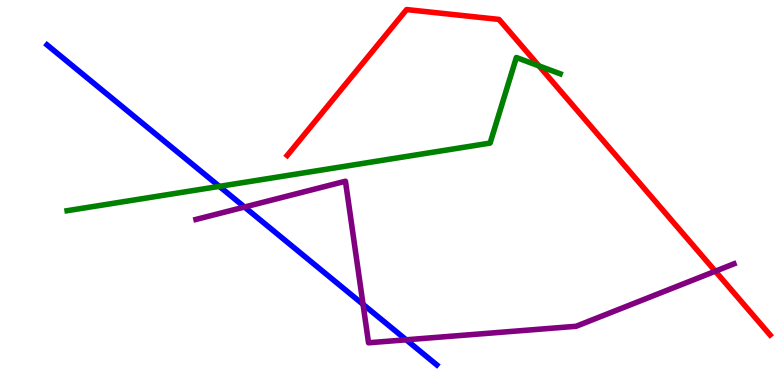[{'lines': ['blue', 'red'], 'intersections': []}, {'lines': ['green', 'red'], 'intersections': [{'x': 6.95, 'y': 8.29}]}, {'lines': ['purple', 'red'], 'intersections': [{'x': 9.23, 'y': 2.96}]}, {'lines': ['blue', 'green'], 'intersections': [{'x': 2.83, 'y': 5.16}]}, {'lines': ['blue', 'purple'], 'intersections': [{'x': 3.15, 'y': 4.62}, {'x': 4.68, 'y': 2.09}, {'x': 5.24, 'y': 1.17}]}, {'lines': ['green', 'purple'], 'intersections': []}]